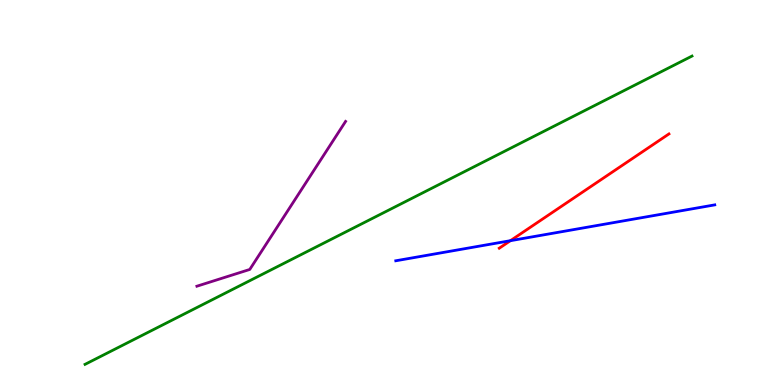[{'lines': ['blue', 'red'], 'intersections': [{'x': 6.59, 'y': 3.75}]}, {'lines': ['green', 'red'], 'intersections': []}, {'lines': ['purple', 'red'], 'intersections': []}, {'lines': ['blue', 'green'], 'intersections': []}, {'lines': ['blue', 'purple'], 'intersections': []}, {'lines': ['green', 'purple'], 'intersections': []}]